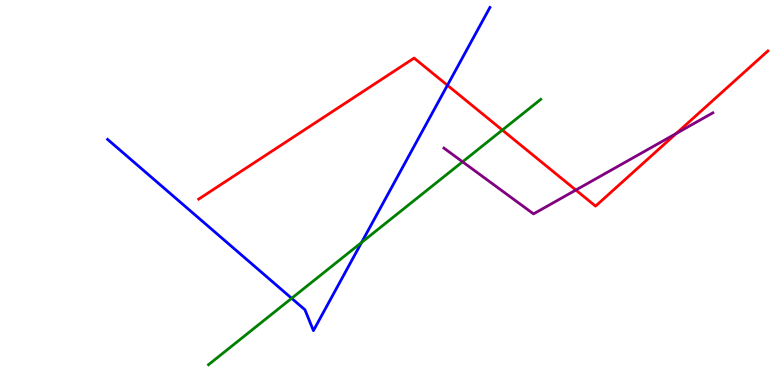[{'lines': ['blue', 'red'], 'intersections': [{'x': 5.77, 'y': 7.79}]}, {'lines': ['green', 'red'], 'intersections': [{'x': 6.48, 'y': 6.62}]}, {'lines': ['purple', 'red'], 'intersections': [{'x': 7.43, 'y': 5.06}, {'x': 8.73, 'y': 6.53}]}, {'lines': ['blue', 'green'], 'intersections': [{'x': 3.76, 'y': 2.25}, {'x': 4.67, 'y': 3.7}]}, {'lines': ['blue', 'purple'], 'intersections': []}, {'lines': ['green', 'purple'], 'intersections': [{'x': 5.97, 'y': 5.8}]}]